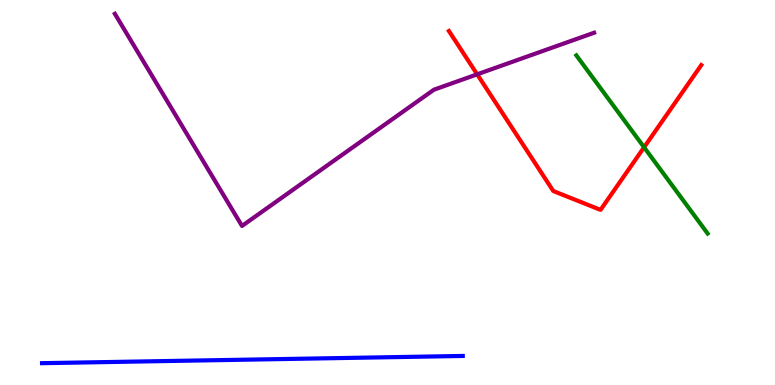[{'lines': ['blue', 'red'], 'intersections': []}, {'lines': ['green', 'red'], 'intersections': [{'x': 8.31, 'y': 6.17}]}, {'lines': ['purple', 'red'], 'intersections': [{'x': 6.16, 'y': 8.07}]}, {'lines': ['blue', 'green'], 'intersections': []}, {'lines': ['blue', 'purple'], 'intersections': []}, {'lines': ['green', 'purple'], 'intersections': []}]